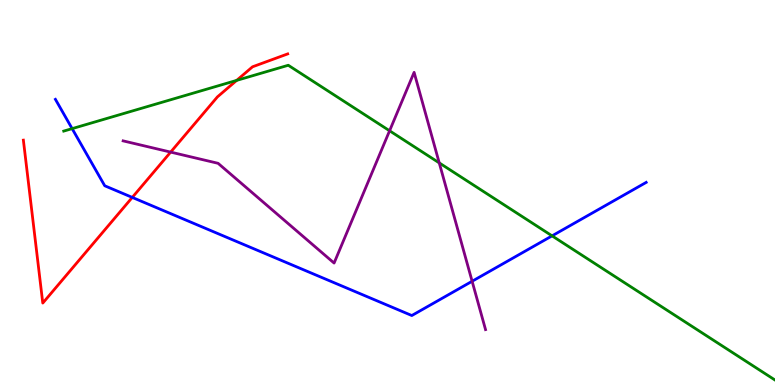[{'lines': ['blue', 'red'], 'intersections': [{'x': 1.71, 'y': 4.87}]}, {'lines': ['green', 'red'], 'intersections': [{'x': 3.05, 'y': 7.91}]}, {'lines': ['purple', 'red'], 'intersections': [{'x': 2.2, 'y': 6.05}]}, {'lines': ['blue', 'green'], 'intersections': [{'x': 0.931, 'y': 6.66}, {'x': 7.12, 'y': 3.87}]}, {'lines': ['blue', 'purple'], 'intersections': [{'x': 6.09, 'y': 2.69}]}, {'lines': ['green', 'purple'], 'intersections': [{'x': 5.03, 'y': 6.6}, {'x': 5.67, 'y': 5.77}]}]